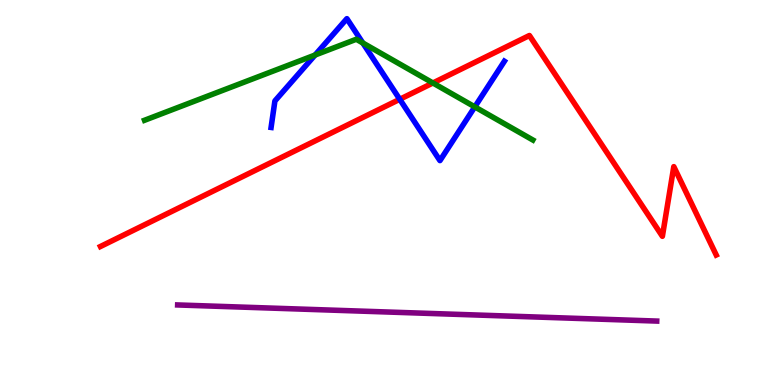[{'lines': ['blue', 'red'], 'intersections': [{'x': 5.16, 'y': 7.42}]}, {'lines': ['green', 'red'], 'intersections': [{'x': 5.59, 'y': 7.84}]}, {'lines': ['purple', 'red'], 'intersections': []}, {'lines': ['blue', 'green'], 'intersections': [{'x': 4.07, 'y': 8.57}, {'x': 4.68, 'y': 8.88}, {'x': 6.13, 'y': 7.22}]}, {'lines': ['blue', 'purple'], 'intersections': []}, {'lines': ['green', 'purple'], 'intersections': []}]